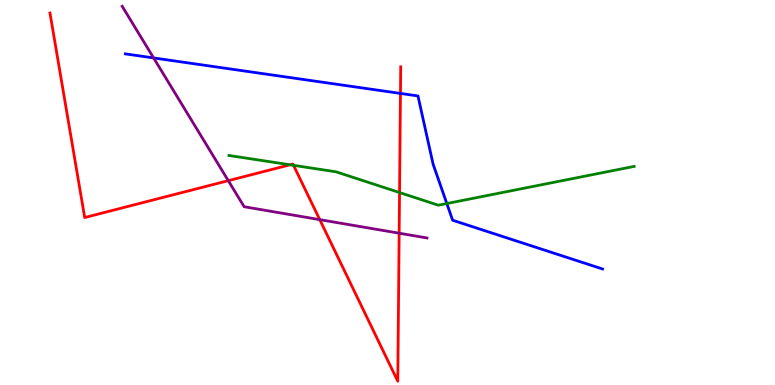[{'lines': ['blue', 'red'], 'intersections': [{'x': 5.17, 'y': 7.57}]}, {'lines': ['green', 'red'], 'intersections': [{'x': 3.74, 'y': 5.72}, {'x': 3.79, 'y': 5.71}, {'x': 5.16, 'y': 5.0}]}, {'lines': ['purple', 'red'], 'intersections': [{'x': 2.95, 'y': 5.31}, {'x': 4.13, 'y': 4.3}, {'x': 5.15, 'y': 3.94}]}, {'lines': ['blue', 'green'], 'intersections': [{'x': 5.77, 'y': 4.71}]}, {'lines': ['blue', 'purple'], 'intersections': [{'x': 1.98, 'y': 8.5}]}, {'lines': ['green', 'purple'], 'intersections': []}]